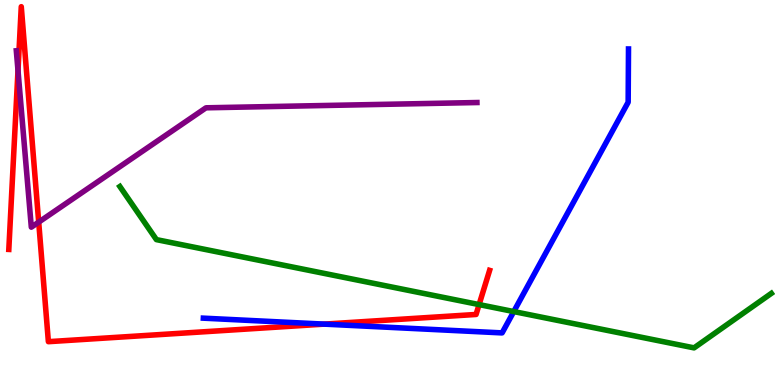[{'lines': ['blue', 'red'], 'intersections': [{'x': 4.18, 'y': 1.58}]}, {'lines': ['green', 'red'], 'intersections': [{'x': 6.18, 'y': 2.09}]}, {'lines': ['purple', 'red'], 'intersections': [{'x': 0.232, 'y': 8.17}, {'x': 0.499, 'y': 4.23}]}, {'lines': ['blue', 'green'], 'intersections': [{'x': 6.63, 'y': 1.91}]}, {'lines': ['blue', 'purple'], 'intersections': []}, {'lines': ['green', 'purple'], 'intersections': []}]